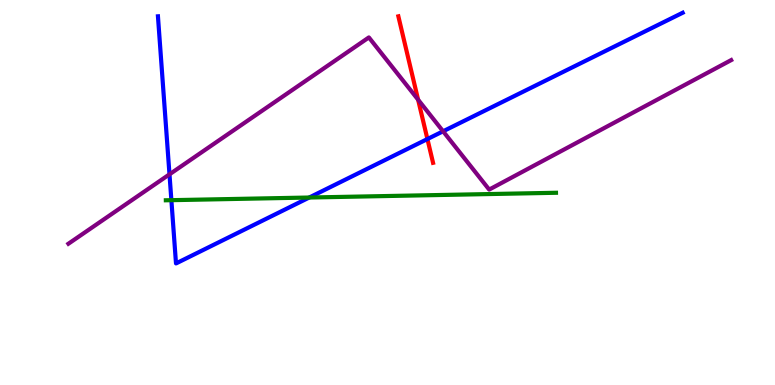[{'lines': ['blue', 'red'], 'intersections': [{'x': 5.52, 'y': 6.39}]}, {'lines': ['green', 'red'], 'intersections': []}, {'lines': ['purple', 'red'], 'intersections': [{'x': 5.39, 'y': 7.41}]}, {'lines': ['blue', 'green'], 'intersections': [{'x': 2.21, 'y': 4.8}, {'x': 3.99, 'y': 4.87}]}, {'lines': ['blue', 'purple'], 'intersections': [{'x': 2.19, 'y': 5.47}, {'x': 5.72, 'y': 6.59}]}, {'lines': ['green', 'purple'], 'intersections': []}]